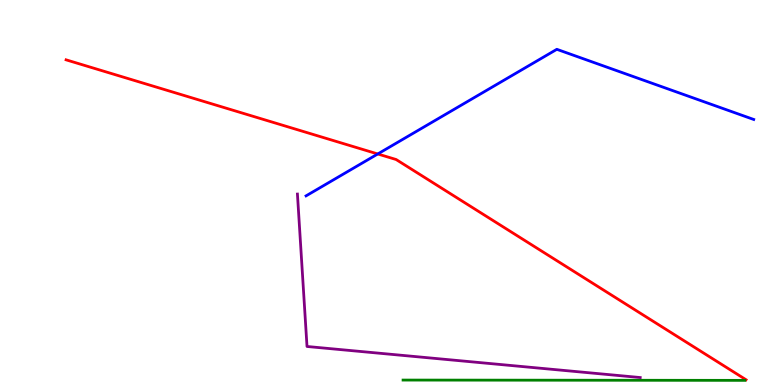[{'lines': ['blue', 'red'], 'intersections': [{'x': 4.87, 'y': 6.0}]}, {'lines': ['green', 'red'], 'intersections': []}, {'lines': ['purple', 'red'], 'intersections': []}, {'lines': ['blue', 'green'], 'intersections': []}, {'lines': ['blue', 'purple'], 'intersections': []}, {'lines': ['green', 'purple'], 'intersections': []}]